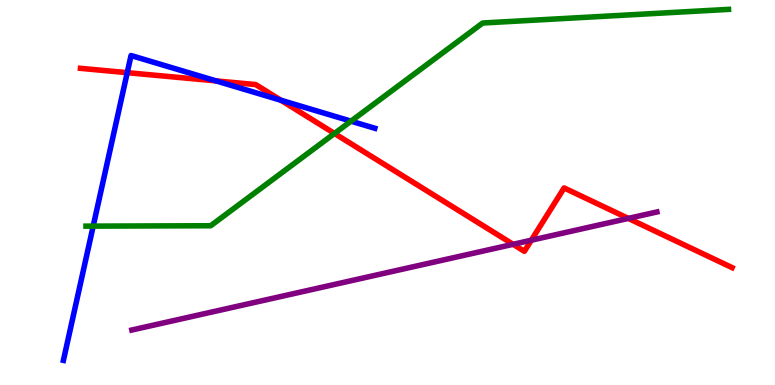[{'lines': ['blue', 'red'], 'intersections': [{'x': 1.64, 'y': 8.11}, {'x': 2.79, 'y': 7.9}, {'x': 3.62, 'y': 7.4}]}, {'lines': ['green', 'red'], 'intersections': [{'x': 4.32, 'y': 6.53}]}, {'lines': ['purple', 'red'], 'intersections': [{'x': 6.62, 'y': 3.65}, {'x': 6.86, 'y': 3.76}, {'x': 8.11, 'y': 4.33}]}, {'lines': ['blue', 'green'], 'intersections': [{'x': 1.2, 'y': 4.13}, {'x': 4.53, 'y': 6.85}]}, {'lines': ['blue', 'purple'], 'intersections': []}, {'lines': ['green', 'purple'], 'intersections': []}]